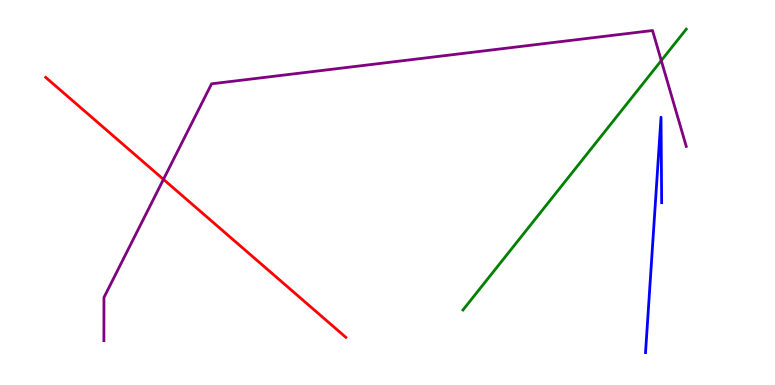[{'lines': ['blue', 'red'], 'intersections': []}, {'lines': ['green', 'red'], 'intersections': []}, {'lines': ['purple', 'red'], 'intersections': [{'x': 2.11, 'y': 5.34}]}, {'lines': ['blue', 'green'], 'intersections': []}, {'lines': ['blue', 'purple'], 'intersections': []}, {'lines': ['green', 'purple'], 'intersections': [{'x': 8.53, 'y': 8.43}]}]